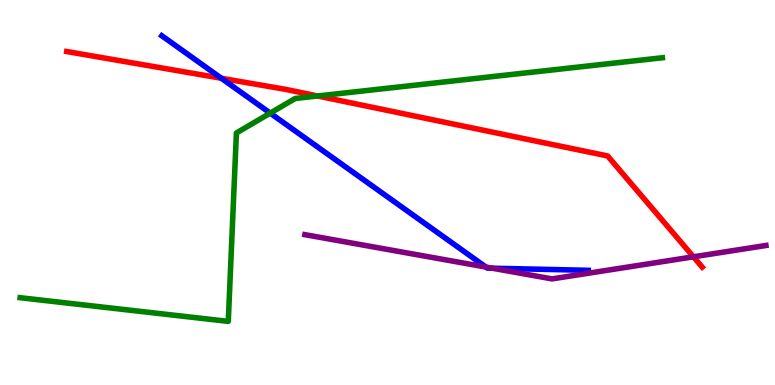[{'lines': ['blue', 'red'], 'intersections': [{'x': 2.86, 'y': 7.97}]}, {'lines': ['green', 'red'], 'intersections': [{'x': 4.1, 'y': 7.51}]}, {'lines': ['purple', 'red'], 'intersections': [{'x': 8.95, 'y': 3.33}]}, {'lines': ['blue', 'green'], 'intersections': [{'x': 3.49, 'y': 7.06}]}, {'lines': ['blue', 'purple'], 'intersections': [{'x': 6.27, 'y': 3.06}, {'x': 6.35, 'y': 3.03}]}, {'lines': ['green', 'purple'], 'intersections': []}]